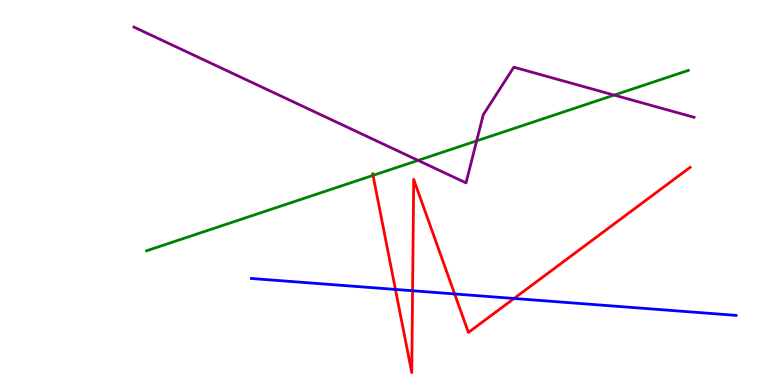[{'lines': ['blue', 'red'], 'intersections': [{'x': 5.1, 'y': 2.48}, {'x': 5.32, 'y': 2.45}, {'x': 5.87, 'y': 2.36}, {'x': 6.63, 'y': 2.25}]}, {'lines': ['green', 'red'], 'intersections': [{'x': 4.81, 'y': 5.44}]}, {'lines': ['purple', 'red'], 'intersections': []}, {'lines': ['blue', 'green'], 'intersections': []}, {'lines': ['blue', 'purple'], 'intersections': []}, {'lines': ['green', 'purple'], 'intersections': [{'x': 5.39, 'y': 5.83}, {'x': 6.15, 'y': 6.34}, {'x': 7.92, 'y': 7.53}]}]